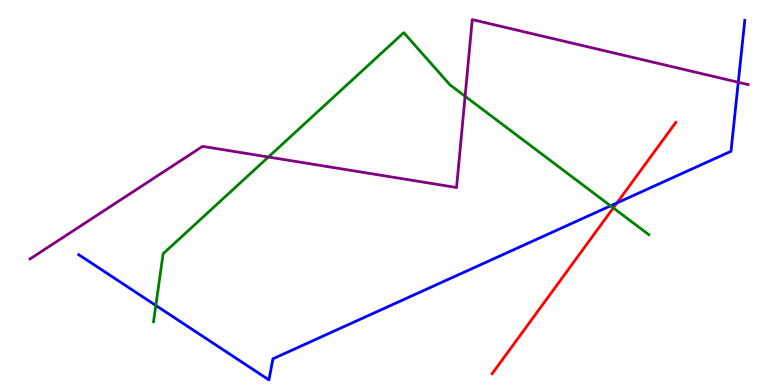[{'lines': ['blue', 'red'], 'intersections': [{'x': 7.96, 'y': 4.73}]}, {'lines': ['green', 'red'], 'intersections': [{'x': 7.91, 'y': 4.6}]}, {'lines': ['purple', 'red'], 'intersections': []}, {'lines': ['blue', 'green'], 'intersections': [{'x': 2.01, 'y': 2.07}, {'x': 7.88, 'y': 4.65}]}, {'lines': ['blue', 'purple'], 'intersections': [{'x': 9.53, 'y': 7.86}]}, {'lines': ['green', 'purple'], 'intersections': [{'x': 3.46, 'y': 5.92}, {'x': 6.0, 'y': 7.5}]}]